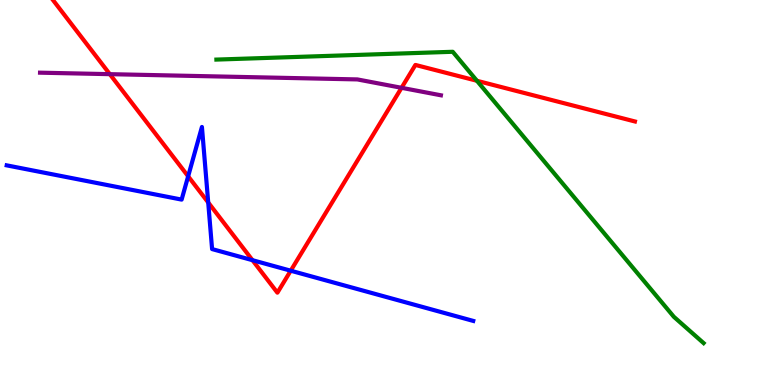[{'lines': ['blue', 'red'], 'intersections': [{'x': 2.43, 'y': 5.42}, {'x': 2.69, 'y': 4.74}, {'x': 3.26, 'y': 3.24}, {'x': 3.75, 'y': 2.97}]}, {'lines': ['green', 'red'], 'intersections': [{'x': 6.15, 'y': 7.9}]}, {'lines': ['purple', 'red'], 'intersections': [{'x': 1.42, 'y': 8.07}, {'x': 5.18, 'y': 7.72}]}, {'lines': ['blue', 'green'], 'intersections': []}, {'lines': ['blue', 'purple'], 'intersections': []}, {'lines': ['green', 'purple'], 'intersections': []}]